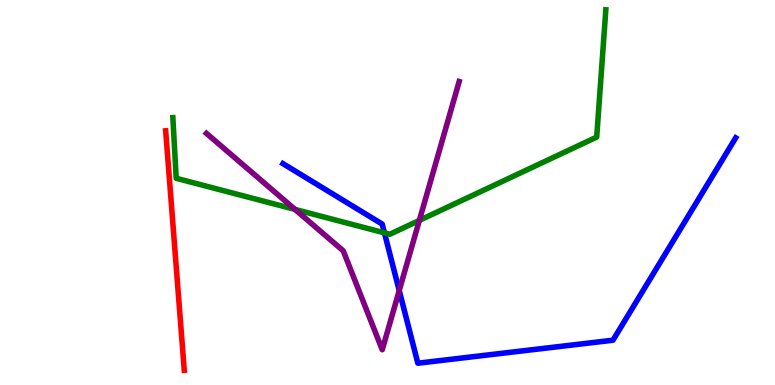[{'lines': ['blue', 'red'], 'intersections': []}, {'lines': ['green', 'red'], 'intersections': []}, {'lines': ['purple', 'red'], 'intersections': []}, {'lines': ['blue', 'green'], 'intersections': [{'x': 4.96, 'y': 3.95}]}, {'lines': ['blue', 'purple'], 'intersections': [{'x': 5.15, 'y': 2.45}]}, {'lines': ['green', 'purple'], 'intersections': [{'x': 3.81, 'y': 4.56}, {'x': 5.41, 'y': 4.28}]}]